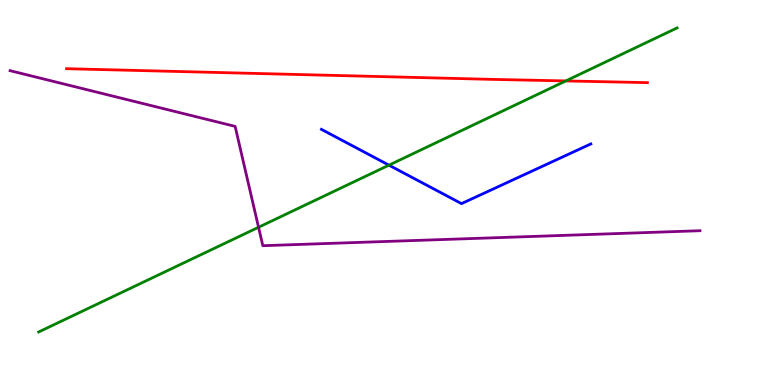[{'lines': ['blue', 'red'], 'intersections': []}, {'lines': ['green', 'red'], 'intersections': [{'x': 7.3, 'y': 7.9}]}, {'lines': ['purple', 'red'], 'intersections': []}, {'lines': ['blue', 'green'], 'intersections': [{'x': 5.02, 'y': 5.71}]}, {'lines': ['blue', 'purple'], 'intersections': []}, {'lines': ['green', 'purple'], 'intersections': [{'x': 3.34, 'y': 4.1}]}]